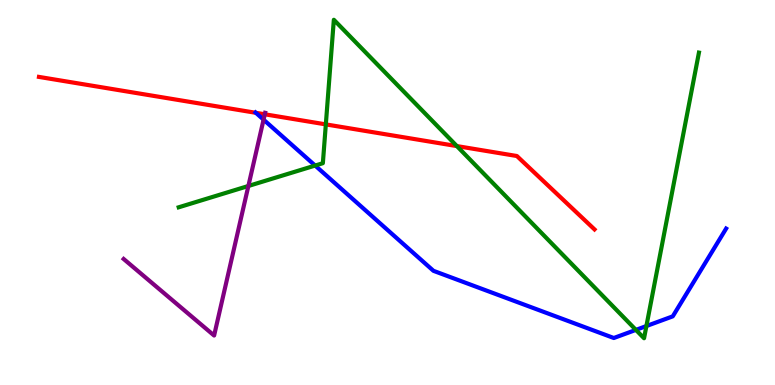[{'lines': ['blue', 'red'], 'intersections': [{'x': 3.3, 'y': 7.07}]}, {'lines': ['green', 'red'], 'intersections': [{'x': 4.2, 'y': 6.77}, {'x': 5.9, 'y': 6.21}]}, {'lines': ['purple', 'red'], 'intersections': [{'x': 3.42, 'y': 7.03}]}, {'lines': ['blue', 'green'], 'intersections': [{'x': 4.07, 'y': 5.7}, {'x': 8.21, 'y': 1.43}, {'x': 8.34, 'y': 1.53}]}, {'lines': ['blue', 'purple'], 'intersections': [{'x': 3.4, 'y': 6.89}]}, {'lines': ['green', 'purple'], 'intersections': [{'x': 3.2, 'y': 5.17}]}]